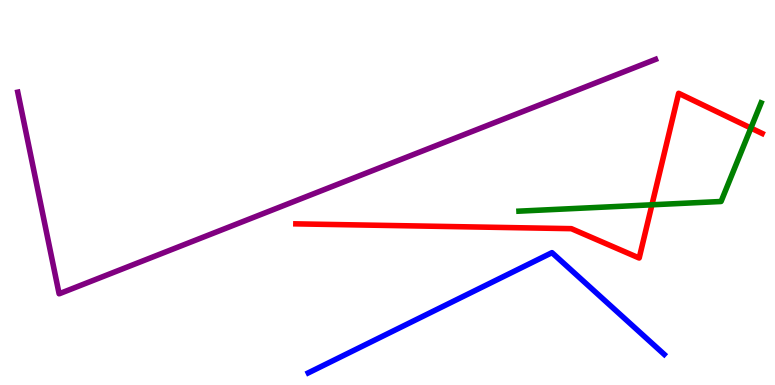[{'lines': ['blue', 'red'], 'intersections': []}, {'lines': ['green', 'red'], 'intersections': [{'x': 8.41, 'y': 4.68}, {'x': 9.69, 'y': 6.67}]}, {'lines': ['purple', 'red'], 'intersections': []}, {'lines': ['blue', 'green'], 'intersections': []}, {'lines': ['blue', 'purple'], 'intersections': []}, {'lines': ['green', 'purple'], 'intersections': []}]